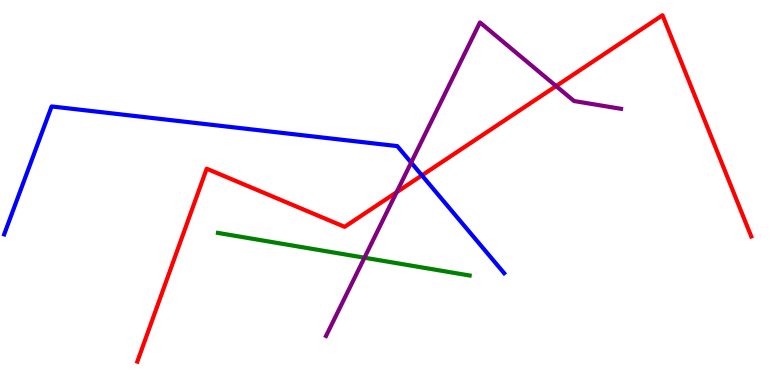[{'lines': ['blue', 'red'], 'intersections': [{'x': 5.44, 'y': 5.44}]}, {'lines': ['green', 'red'], 'intersections': []}, {'lines': ['purple', 'red'], 'intersections': [{'x': 5.12, 'y': 5.01}, {'x': 7.18, 'y': 7.76}]}, {'lines': ['blue', 'green'], 'intersections': []}, {'lines': ['blue', 'purple'], 'intersections': [{'x': 5.31, 'y': 5.78}]}, {'lines': ['green', 'purple'], 'intersections': [{'x': 4.7, 'y': 3.31}]}]